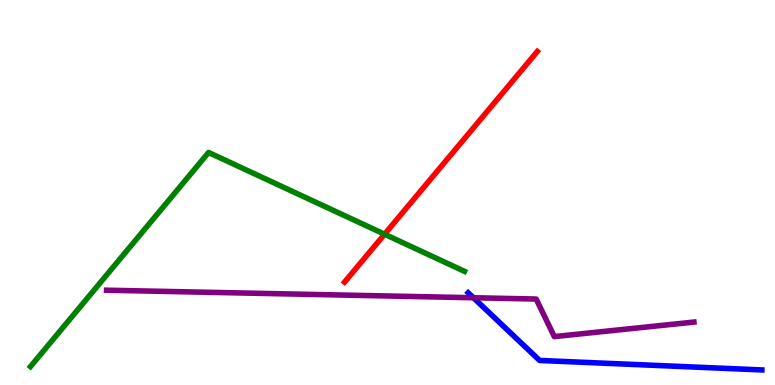[{'lines': ['blue', 'red'], 'intersections': []}, {'lines': ['green', 'red'], 'intersections': [{'x': 4.96, 'y': 3.92}]}, {'lines': ['purple', 'red'], 'intersections': []}, {'lines': ['blue', 'green'], 'intersections': []}, {'lines': ['blue', 'purple'], 'intersections': [{'x': 6.11, 'y': 2.27}]}, {'lines': ['green', 'purple'], 'intersections': []}]